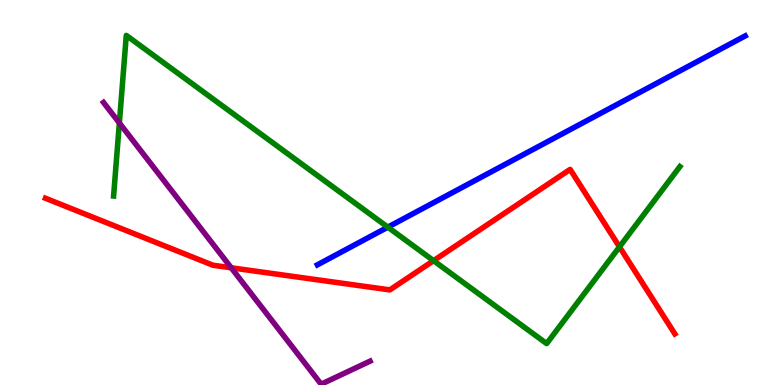[{'lines': ['blue', 'red'], 'intersections': []}, {'lines': ['green', 'red'], 'intersections': [{'x': 5.59, 'y': 3.23}, {'x': 7.99, 'y': 3.59}]}, {'lines': ['purple', 'red'], 'intersections': [{'x': 2.98, 'y': 3.04}]}, {'lines': ['blue', 'green'], 'intersections': [{'x': 5.0, 'y': 4.1}]}, {'lines': ['blue', 'purple'], 'intersections': []}, {'lines': ['green', 'purple'], 'intersections': [{'x': 1.54, 'y': 6.81}]}]